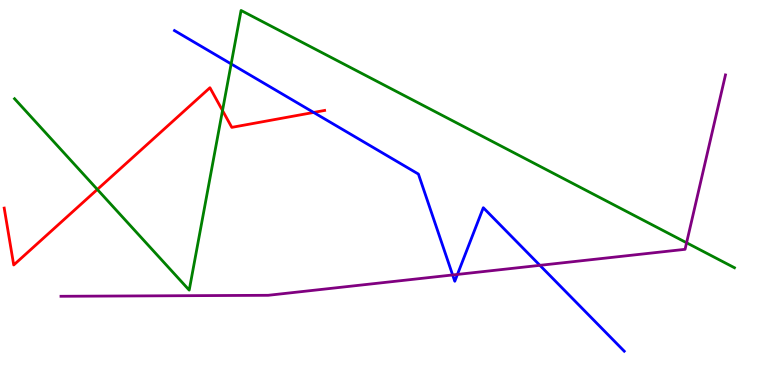[{'lines': ['blue', 'red'], 'intersections': [{'x': 4.05, 'y': 7.08}]}, {'lines': ['green', 'red'], 'intersections': [{'x': 1.26, 'y': 5.08}, {'x': 2.87, 'y': 7.13}]}, {'lines': ['purple', 'red'], 'intersections': []}, {'lines': ['blue', 'green'], 'intersections': [{'x': 2.98, 'y': 8.34}]}, {'lines': ['blue', 'purple'], 'intersections': [{'x': 5.84, 'y': 2.86}, {'x': 5.9, 'y': 2.87}, {'x': 6.97, 'y': 3.11}]}, {'lines': ['green', 'purple'], 'intersections': [{'x': 8.86, 'y': 3.69}]}]